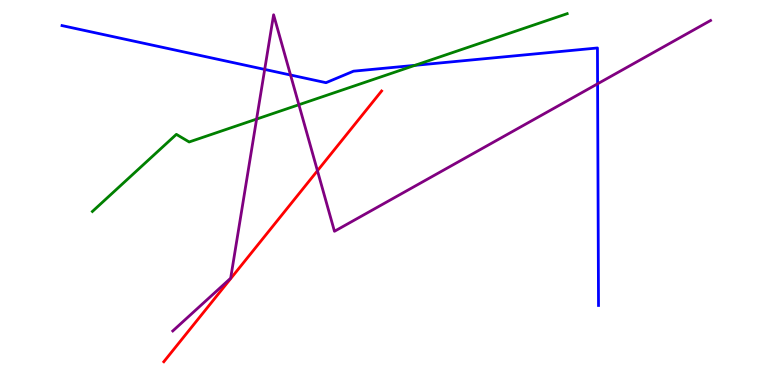[{'lines': ['blue', 'red'], 'intersections': []}, {'lines': ['green', 'red'], 'intersections': []}, {'lines': ['purple', 'red'], 'intersections': [{'x': 4.1, 'y': 5.56}]}, {'lines': ['blue', 'green'], 'intersections': [{'x': 5.35, 'y': 8.3}]}, {'lines': ['blue', 'purple'], 'intersections': [{'x': 3.42, 'y': 8.2}, {'x': 3.75, 'y': 8.05}, {'x': 7.71, 'y': 7.82}]}, {'lines': ['green', 'purple'], 'intersections': [{'x': 3.31, 'y': 6.91}, {'x': 3.86, 'y': 7.28}]}]